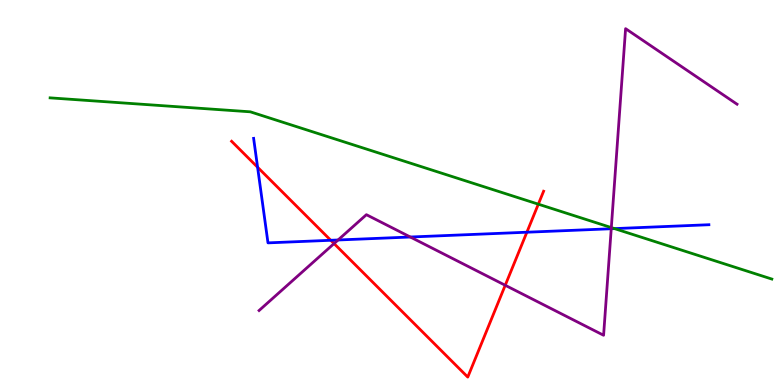[{'lines': ['blue', 'red'], 'intersections': [{'x': 3.32, 'y': 5.66}, {'x': 4.27, 'y': 3.76}, {'x': 6.8, 'y': 3.97}]}, {'lines': ['green', 'red'], 'intersections': [{'x': 6.95, 'y': 4.7}]}, {'lines': ['purple', 'red'], 'intersections': [{'x': 4.31, 'y': 3.67}, {'x': 6.52, 'y': 2.59}]}, {'lines': ['blue', 'green'], 'intersections': [{'x': 7.93, 'y': 4.06}]}, {'lines': ['blue', 'purple'], 'intersections': [{'x': 4.36, 'y': 3.77}, {'x': 5.29, 'y': 3.84}, {'x': 7.89, 'y': 4.06}]}, {'lines': ['green', 'purple'], 'intersections': [{'x': 7.89, 'y': 4.09}]}]